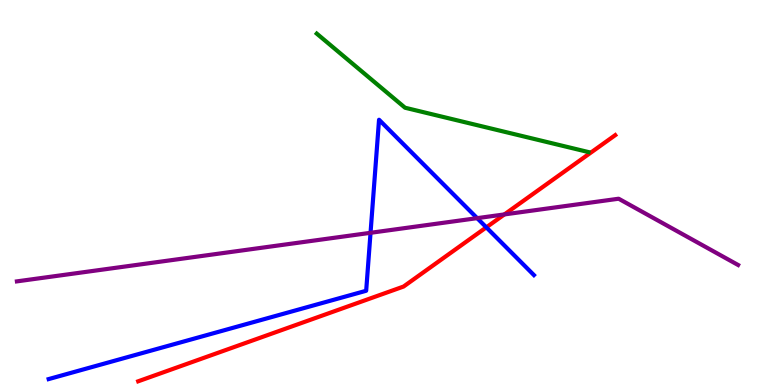[{'lines': ['blue', 'red'], 'intersections': [{'x': 6.28, 'y': 4.09}]}, {'lines': ['green', 'red'], 'intersections': []}, {'lines': ['purple', 'red'], 'intersections': [{'x': 6.51, 'y': 4.43}]}, {'lines': ['blue', 'green'], 'intersections': []}, {'lines': ['blue', 'purple'], 'intersections': [{'x': 4.78, 'y': 3.95}, {'x': 6.16, 'y': 4.33}]}, {'lines': ['green', 'purple'], 'intersections': []}]